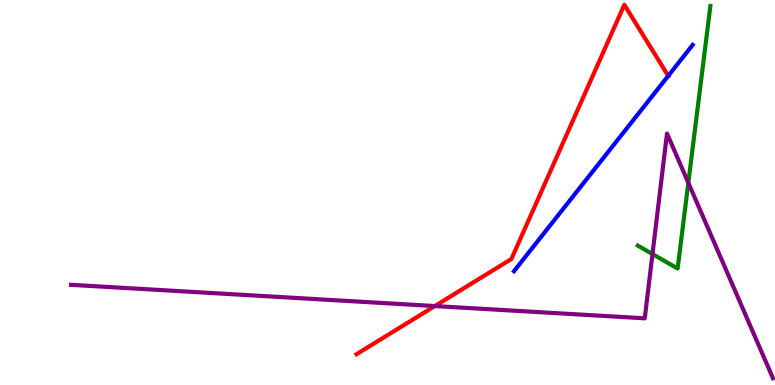[{'lines': ['blue', 'red'], 'intersections': [{'x': 8.62, 'y': 8.03}]}, {'lines': ['green', 'red'], 'intersections': []}, {'lines': ['purple', 'red'], 'intersections': [{'x': 5.61, 'y': 2.05}]}, {'lines': ['blue', 'green'], 'intersections': []}, {'lines': ['blue', 'purple'], 'intersections': []}, {'lines': ['green', 'purple'], 'intersections': [{'x': 8.42, 'y': 3.4}, {'x': 8.88, 'y': 5.25}]}]